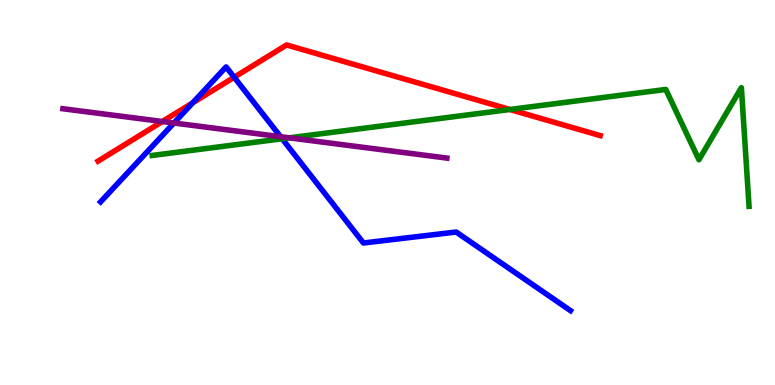[{'lines': ['blue', 'red'], 'intersections': [{'x': 2.49, 'y': 7.33}, {'x': 3.02, 'y': 7.99}]}, {'lines': ['green', 'red'], 'intersections': [{'x': 6.58, 'y': 7.16}]}, {'lines': ['purple', 'red'], 'intersections': [{'x': 2.09, 'y': 6.84}]}, {'lines': ['blue', 'green'], 'intersections': [{'x': 3.64, 'y': 6.4}]}, {'lines': ['blue', 'purple'], 'intersections': [{'x': 2.24, 'y': 6.8}, {'x': 3.62, 'y': 6.45}]}, {'lines': ['green', 'purple'], 'intersections': [{'x': 3.73, 'y': 6.42}]}]